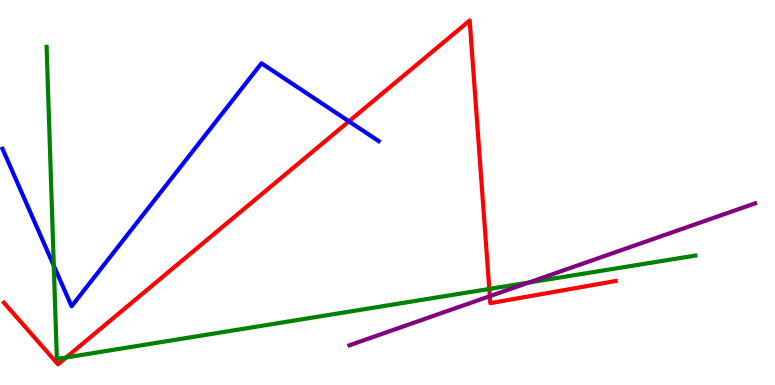[{'lines': ['blue', 'red'], 'intersections': [{'x': 4.5, 'y': 6.85}]}, {'lines': ['green', 'red'], 'intersections': [{'x': 0.853, 'y': 0.714}, {'x': 6.31, 'y': 2.49}]}, {'lines': ['purple', 'red'], 'intersections': [{'x': 6.32, 'y': 2.31}]}, {'lines': ['blue', 'green'], 'intersections': [{'x': 0.694, 'y': 3.1}]}, {'lines': ['blue', 'purple'], 'intersections': []}, {'lines': ['green', 'purple'], 'intersections': [{'x': 6.82, 'y': 2.66}]}]